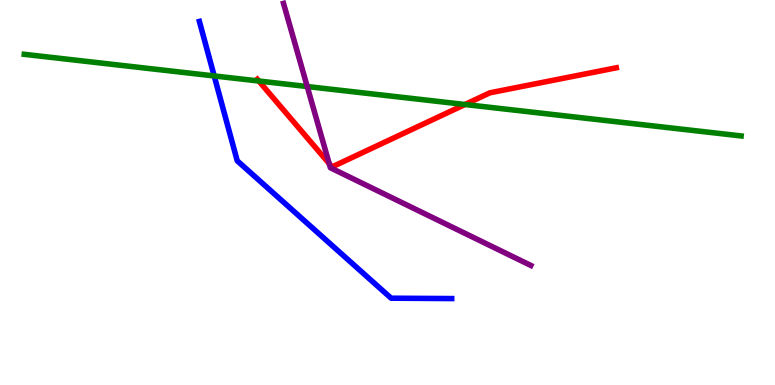[{'lines': ['blue', 'red'], 'intersections': []}, {'lines': ['green', 'red'], 'intersections': [{'x': 3.34, 'y': 7.9}, {'x': 6.0, 'y': 7.29}]}, {'lines': ['purple', 'red'], 'intersections': [{'x': 4.25, 'y': 5.75}]}, {'lines': ['blue', 'green'], 'intersections': [{'x': 2.76, 'y': 8.03}]}, {'lines': ['blue', 'purple'], 'intersections': []}, {'lines': ['green', 'purple'], 'intersections': [{'x': 3.96, 'y': 7.75}]}]